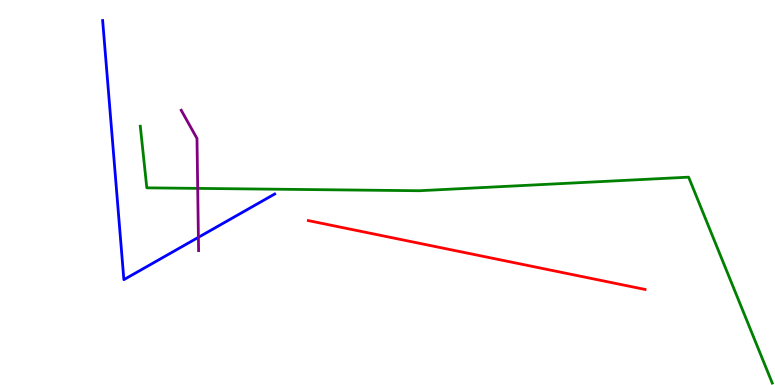[{'lines': ['blue', 'red'], 'intersections': []}, {'lines': ['green', 'red'], 'intersections': []}, {'lines': ['purple', 'red'], 'intersections': []}, {'lines': ['blue', 'green'], 'intersections': []}, {'lines': ['blue', 'purple'], 'intersections': [{'x': 2.56, 'y': 3.84}]}, {'lines': ['green', 'purple'], 'intersections': [{'x': 2.55, 'y': 5.11}]}]